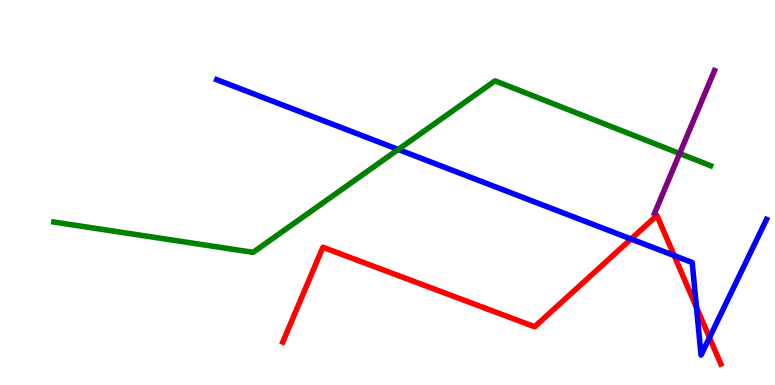[{'lines': ['blue', 'red'], 'intersections': [{'x': 8.14, 'y': 3.79}, {'x': 8.7, 'y': 3.36}, {'x': 8.99, 'y': 2.02}, {'x': 9.15, 'y': 1.23}]}, {'lines': ['green', 'red'], 'intersections': []}, {'lines': ['purple', 'red'], 'intersections': []}, {'lines': ['blue', 'green'], 'intersections': [{'x': 5.14, 'y': 6.12}]}, {'lines': ['blue', 'purple'], 'intersections': []}, {'lines': ['green', 'purple'], 'intersections': [{'x': 8.77, 'y': 6.01}]}]